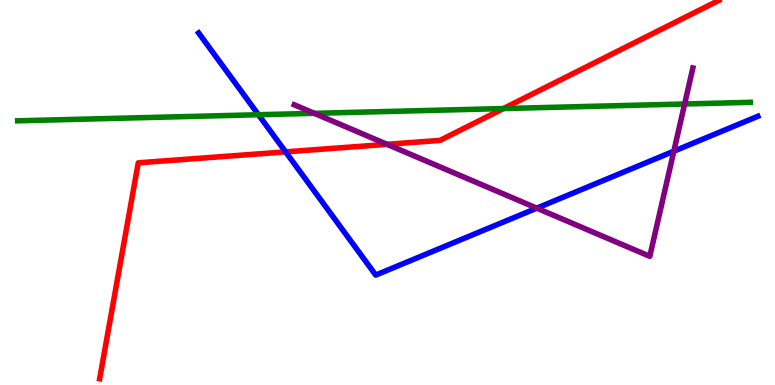[{'lines': ['blue', 'red'], 'intersections': [{'x': 3.69, 'y': 6.06}]}, {'lines': ['green', 'red'], 'intersections': [{'x': 6.5, 'y': 7.18}]}, {'lines': ['purple', 'red'], 'intersections': [{'x': 4.99, 'y': 6.25}]}, {'lines': ['blue', 'green'], 'intersections': [{'x': 3.33, 'y': 7.02}]}, {'lines': ['blue', 'purple'], 'intersections': [{'x': 6.93, 'y': 4.59}, {'x': 8.69, 'y': 6.07}]}, {'lines': ['green', 'purple'], 'intersections': [{'x': 4.06, 'y': 7.06}, {'x': 8.83, 'y': 7.3}]}]